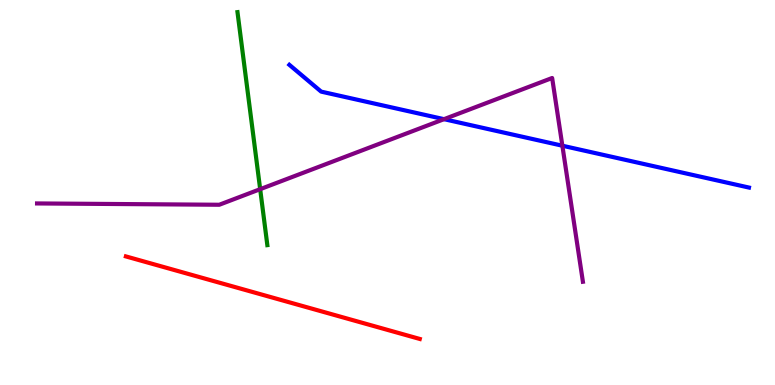[{'lines': ['blue', 'red'], 'intersections': []}, {'lines': ['green', 'red'], 'intersections': []}, {'lines': ['purple', 'red'], 'intersections': []}, {'lines': ['blue', 'green'], 'intersections': []}, {'lines': ['blue', 'purple'], 'intersections': [{'x': 5.73, 'y': 6.9}, {'x': 7.26, 'y': 6.22}]}, {'lines': ['green', 'purple'], 'intersections': [{'x': 3.36, 'y': 5.09}]}]